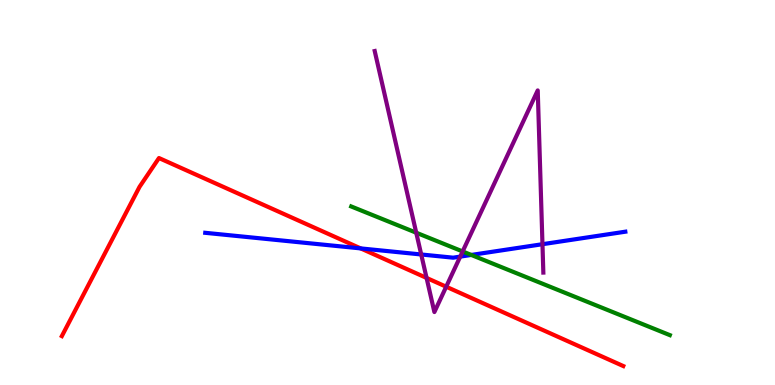[{'lines': ['blue', 'red'], 'intersections': [{'x': 4.65, 'y': 3.55}]}, {'lines': ['green', 'red'], 'intersections': []}, {'lines': ['purple', 'red'], 'intersections': [{'x': 5.5, 'y': 2.78}, {'x': 5.76, 'y': 2.55}]}, {'lines': ['blue', 'green'], 'intersections': [{'x': 6.08, 'y': 3.38}]}, {'lines': ['blue', 'purple'], 'intersections': [{'x': 5.44, 'y': 3.39}, {'x': 5.94, 'y': 3.33}, {'x': 7.0, 'y': 3.66}]}, {'lines': ['green', 'purple'], 'intersections': [{'x': 5.37, 'y': 3.96}, {'x': 5.97, 'y': 3.47}]}]